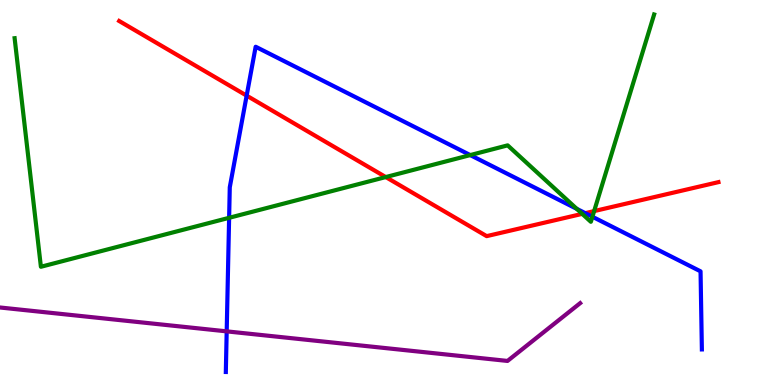[{'lines': ['blue', 'red'], 'intersections': [{'x': 3.18, 'y': 7.52}, {'x': 7.55, 'y': 4.46}]}, {'lines': ['green', 'red'], 'intersections': [{'x': 4.98, 'y': 5.4}, {'x': 7.51, 'y': 4.44}, {'x': 7.67, 'y': 4.52}]}, {'lines': ['purple', 'red'], 'intersections': []}, {'lines': ['blue', 'green'], 'intersections': [{'x': 2.96, 'y': 4.34}, {'x': 6.07, 'y': 5.97}, {'x': 7.44, 'y': 4.58}, {'x': 7.64, 'y': 4.37}]}, {'lines': ['blue', 'purple'], 'intersections': [{'x': 2.93, 'y': 1.39}]}, {'lines': ['green', 'purple'], 'intersections': []}]